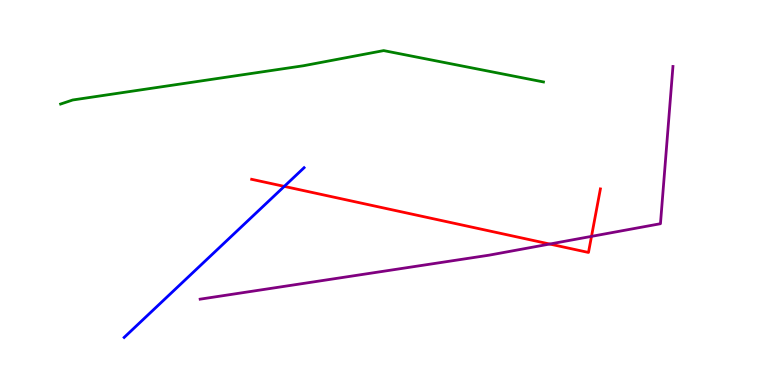[{'lines': ['blue', 'red'], 'intersections': [{'x': 3.67, 'y': 5.16}]}, {'lines': ['green', 'red'], 'intersections': []}, {'lines': ['purple', 'red'], 'intersections': [{'x': 7.09, 'y': 3.66}, {'x': 7.63, 'y': 3.86}]}, {'lines': ['blue', 'green'], 'intersections': []}, {'lines': ['blue', 'purple'], 'intersections': []}, {'lines': ['green', 'purple'], 'intersections': []}]